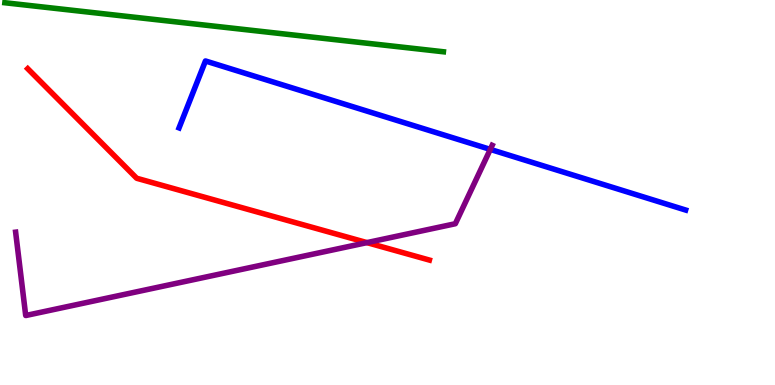[{'lines': ['blue', 'red'], 'intersections': []}, {'lines': ['green', 'red'], 'intersections': []}, {'lines': ['purple', 'red'], 'intersections': [{'x': 4.73, 'y': 3.7}]}, {'lines': ['blue', 'green'], 'intersections': []}, {'lines': ['blue', 'purple'], 'intersections': [{'x': 6.33, 'y': 6.12}]}, {'lines': ['green', 'purple'], 'intersections': []}]